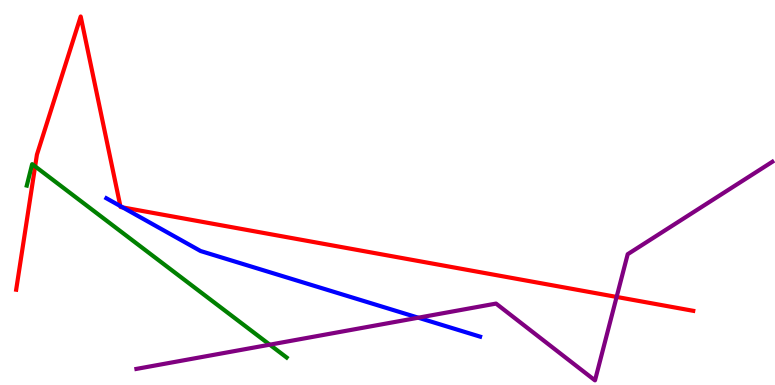[{'lines': ['blue', 'red'], 'intersections': [{'x': 1.55, 'y': 4.65}, {'x': 1.58, 'y': 4.61}]}, {'lines': ['green', 'red'], 'intersections': [{'x': 0.453, 'y': 5.68}]}, {'lines': ['purple', 'red'], 'intersections': [{'x': 7.96, 'y': 2.29}]}, {'lines': ['blue', 'green'], 'intersections': []}, {'lines': ['blue', 'purple'], 'intersections': [{'x': 5.4, 'y': 1.75}]}, {'lines': ['green', 'purple'], 'intersections': [{'x': 3.48, 'y': 1.05}]}]